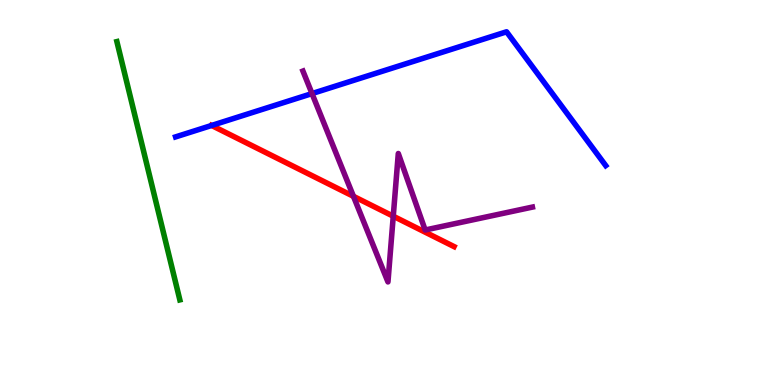[{'lines': ['blue', 'red'], 'intersections': [{'x': 2.73, 'y': 6.74}]}, {'lines': ['green', 'red'], 'intersections': []}, {'lines': ['purple', 'red'], 'intersections': [{'x': 4.56, 'y': 4.9}, {'x': 5.07, 'y': 4.38}]}, {'lines': ['blue', 'green'], 'intersections': []}, {'lines': ['blue', 'purple'], 'intersections': [{'x': 4.03, 'y': 7.57}]}, {'lines': ['green', 'purple'], 'intersections': []}]